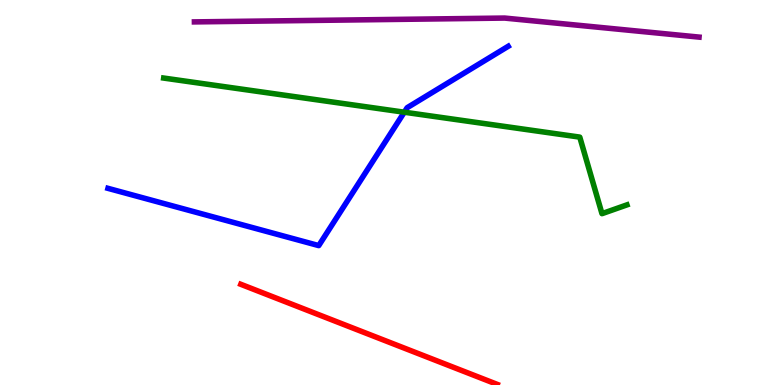[{'lines': ['blue', 'red'], 'intersections': []}, {'lines': ['green', 'red'], 'intersections': []}, {'lines': ['purple', 'red'], 'intersections': []}, {'lines': ['blue', 'green'], 'intersections': [{'x': 5.22, 'y': 7.09}]}, {'lines': ['blue', 'purple'], 'intersections': []}, {'lines': ['green', 'purple'], 'intersections': []}]